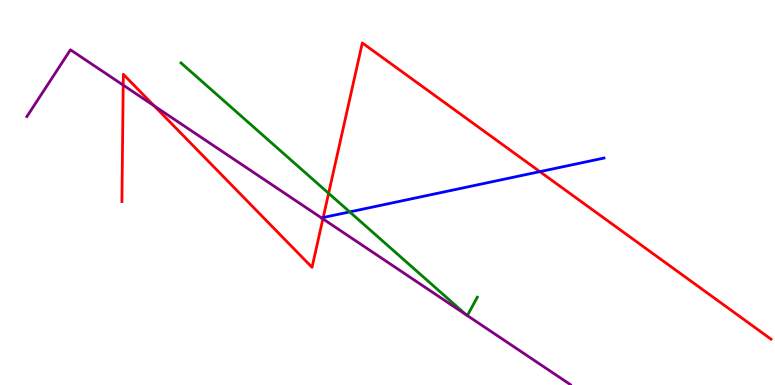[{'lines': ['blue', 'red'], 'intersections': [{'x': 4.17, 'y': 4.35}, {'x': 6.97, 'y': 5.54}]}, {'lines': ['green', 'red'], 'intersections': [{'x': 4.24, 'y': 4.98}]}, {'lines': ['purple', 'red'], 'intersections': [{'x': 1.59, 'y': 7.79}, {'x': 1.99, 'y': 7.25}, {'x': 4.17, 'y': 4.32}]}, {'lines': ['blue', 'green'], 'intersections': [{'x': 4.51, 'y': 4.5}]}, {'lines': ['blue', 'purple'], 'intersections': []}, {'lines': ['green', 'purple'], 'intersections': [{'x': 6.02, 'y': 1.82}, {'x': 6.03, 'y': 1.8}]}]